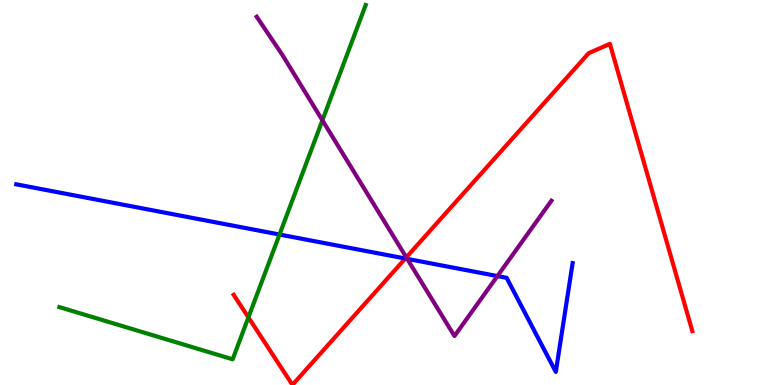[{'lines': ['blue', 'red'], 'intersections': [{'x': 5.23, 'y': 3.29}]}, {'lines': ['green', 'red'], 'intersections': [{'x': 3.21, 'y': 1.76}]}, {'lines': ['purple', 'red'], 'intersections': [{'x': 5.24, 'y': 3.32}]}, {'lines': ['blue', 'green'], 'intersections': [{'x': 3.61, 'y': 3.91}]}, {'lines': ['blue', 'purple'], 'intersections': [{'x': 5.25, 'y': 3.28}, {'x': 6.42, 'y': 2.83}]}, {'lines': ['green', 'purple'], 'intersections': [{'x': 4.16, 'y': 6.88}]}]